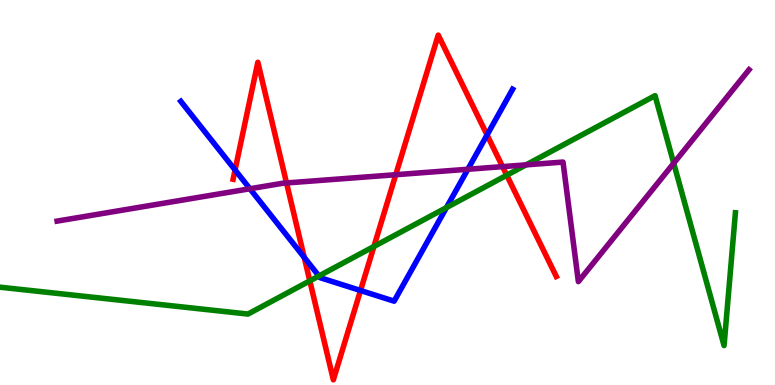[{'lines': ['blue', 'red'], 'intersections': [{'x': 3.03, 'y': 5.59}, {'x': 3.93, 'y': 3.31}, {'x': 4.65, 'y': 2.45}, {'x': 6.28, 'y': 6.5}]}, {'lines': ['green', 'red'], 'intersections': [{'x': 4.0, 'y': 2.7}, {'x': 4.82, 'y': 3.6}, {'x': 6.54, 'y': 5.45}]}, {'lines': ['purple', 'red'], 'intersections': [{'x': 3.7, 'y': 5.25}, {'x': 5.11, 'y': 5.46}, {'x': 6.48, 'y': 5.67}]}, {'lines': ['blue', 'green'], 'intersections': [{'x': 4.12, 'y': 2.83}, {'x': 5.76, 'y': 4.61}]}, {'lines': ['blue', 'purple'], 'intersections': [{'x': 3.22, 'y': 5.1}, {'x': 6.04, 'y': 5.6}]}, {'lines': ['green', 'purple'], 'intersections': [{'x': 6.79, 'y': 5.72}, {'x': 8.69, 'y': 5.76}]}]